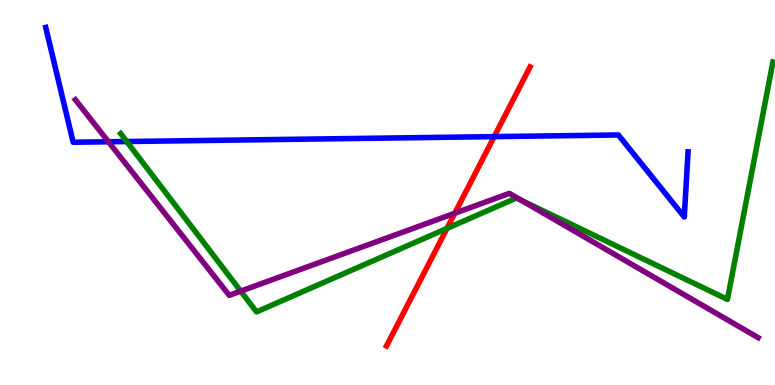[{'lines': ['blue', 'red'], 'intersections': [{'x': 6.38, 'y': 6.45}]}, {'lines': ['green', 'red'], 'intersections': [{'x': 5.77, 'y': 4.07}]}, {'lines': ['purple', 'red'], 'intersections': [{'x': 5.87, 'y': 4.46}]}, {'lines': ['blue', 'green'], 'intersections': [{'x': 1.64, 'y': 6.32}]}, {'lines': ['blue', 'purple'], 'intersections': [{'x': 1.4, 'y': 6.32}]}, {'lines': ['green', 'purple'], 'intersections': [{'x': 3.11, 'y': 2.44}, {'x': 6.73, 'y': 4.8}]}]